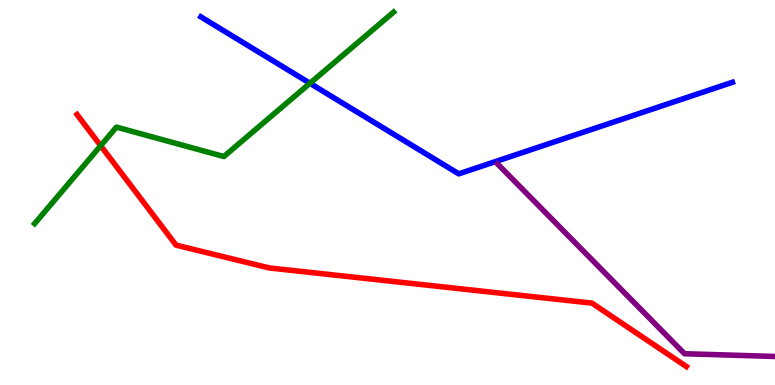[{'lines': ['blue', 'red'], 'intersections': []}, {'lines': ['green', 'red'], 'intersections': [{'x': 1.3, 'y': 6.22}]}, {'lines': ['purple', 'red'], 'intersections': []}, {'lines': ['blue', 'green'], 'intersections': [{'x': 4.0, 'y': 7.84}]}, {'lines': ['blue', 'purple'], 'intersections': []}, {'lines': ['green', 'purple'], 'intersections': []}]